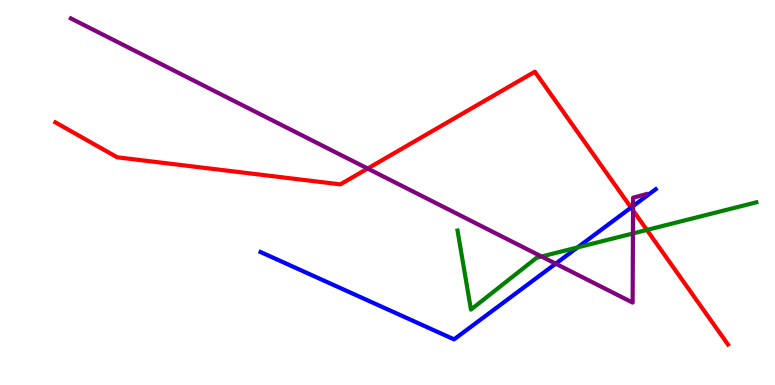[{'lines': ['blue', 'red'], 'intersections': [{'x': 8.14, 'y': 4.61}]}, {'lines': ['green', 'red'], 'intersections': [{'x': 8.35, 'y': 4.03}]}, {'lines': ['purple', 'red'], 'intersections': [{'x': 4.74, 'y': 5.62}, {'x': 8.17, 'y': 4.54}]}, {'lines': ['blue', 'green'], 'intersections': [{'x': 7.45, 'y': 3.57}]}, {'lines': ['blue', 'purple'], 'intersections': [{'x': 7.17, 'y': 3.15}, {'x': 8.17, 'y': 4.65}]}, {'lines': ['green', 'purple'], 'intersections': [{'x': 6.99, 'y': 3.34}, {'x': 8.17, 'y': 3.94}]}]